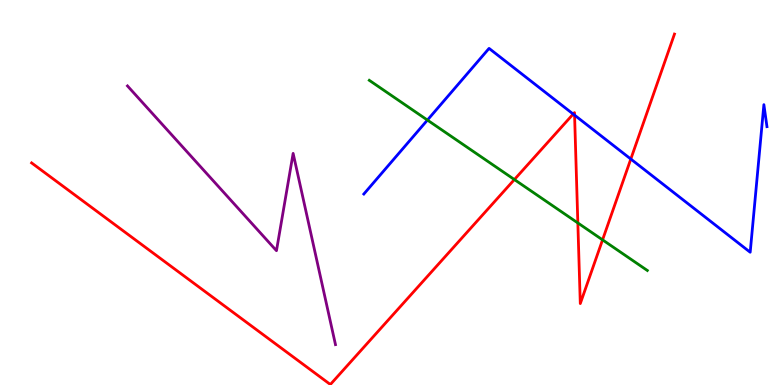[{'lines': ['blue', 'red'], 'intersections': [{'x': 7.4, 'y': 7.04}, {'x': 7.41, 'y': 7.01}, {'x': 8.14, 'y': 5.87}]}, {'lines': ['green', 'red'], 'intersections': [{'x': 6.64, 'y': 5.34}, {'x': 7.46, 'y': 4.21}, {'x': 7.77, 'y': 3.77}]}, {'lines': ['purple', 'red'], 'intersections': []}, {'lines': ['blue', 'green'], 'intersections': [{'x': 5.52, 'y': 6.88}]}, {'lines': ['blue', 'purple'], 'intersections': []}, {'lines': ['green', 'purple'], 'intersections': []}]